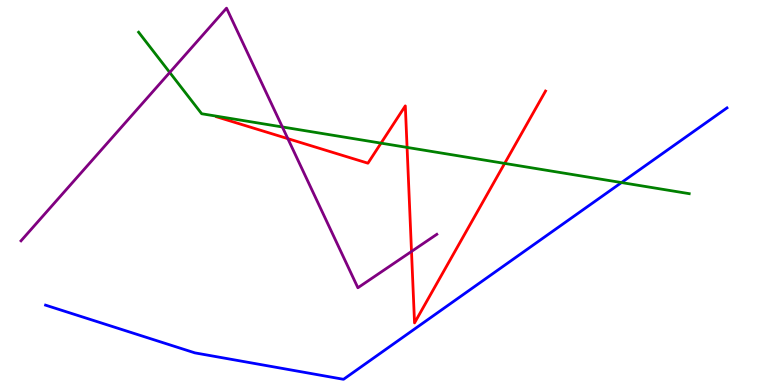[{'lines': ['blue', 'red'], 'intersections': []}, {'lines': ['green', 'red'], 'intersections': [{'x': 4.92, 'y': 6.28}, {'x': 5.25, 'y': 6.17}, {'x': 6.51, 'y': 5.76}]}, {'lines': ['purple', 'red'], 'intersections': [{'x': 3.71, 'y': 6.4}, {'x': 5.31, 'y': 3.47}]}, {'lines': ['blue', 'green'], 'intersections': [{'x': 8.02, 'y': 5.26}]}, {'lines': ['blue', 'purple'], 'intersections': []}, {'lines': ['green', 'purple'], 'intersections': [{'x': 2.19, 'y': 8.12}, {'x': 3.64, 'y': 6.7}]}]